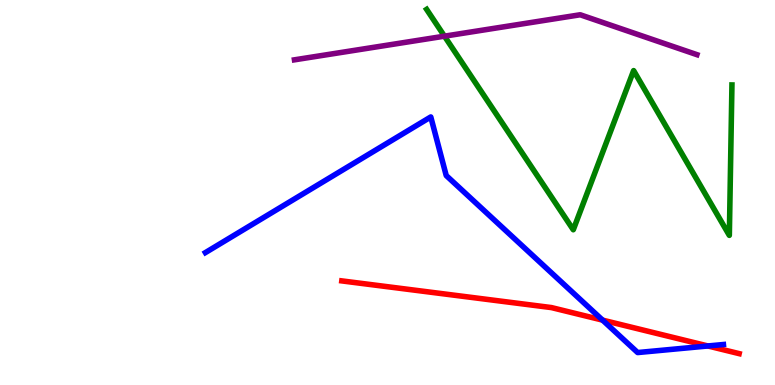[{'lines': ['blue', 'red'], 'intersections': [{'x': 7.78, 'y': 1.69}, {'x': 9.13, 'y': 1.01}]}, {'lines': ['green', 'red'], 'intersections': []}, {'lines': ['purple', 'red'], 'intersections': []}, {'lines': ['blue', 'green'], 'intersections': []}, {'lines': ['blue', 'purple'], 'intersections': []}, {'lines': ['green', 'purple'], 'intersections': [{'x': 5.73, 'y': 9.06}]}]